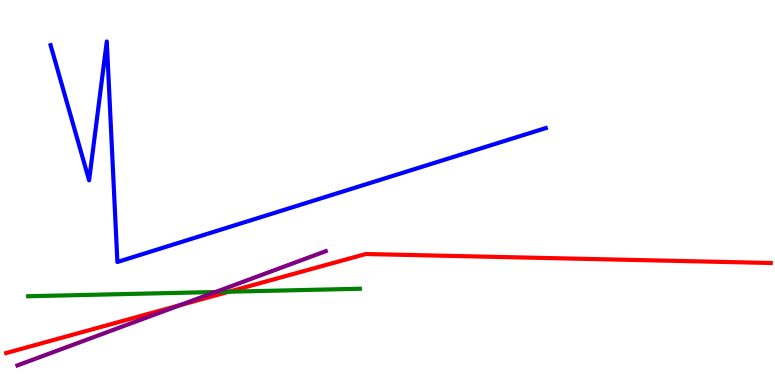[{'lines': ['blue', 'red'], 'intersections': []}, {'lines': ['green', 'red'], 'intersections': [{'x': 2.95, 'y': 2.42}]}, {'lines': ['purple', 'red'], 'intersections': [{'x': 2.32, 'y': 2.07}]}, {'lines': ['blue', 'green'], 'intersections': []}, {'lines': ['blue', 'purple'], 'intersections': []}, {'lines': ['green', 'purple'], 'intersections': [{'x': 2.78, 'y': 2.42}]}]